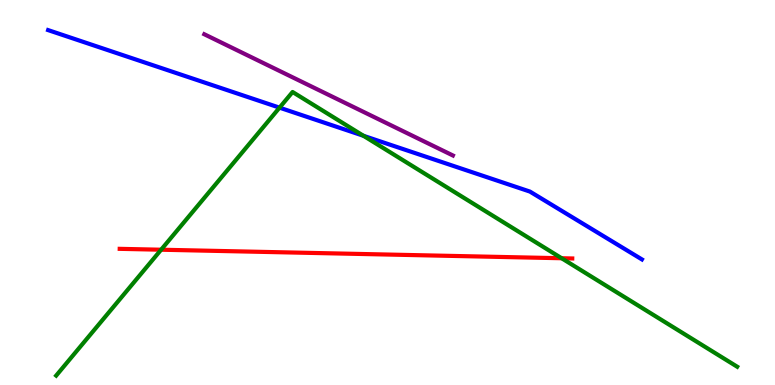[{'lines': ['blue', 'red'], 'intersections': []}, {'lines': ['green', 'red'], 'intersections': [{'x': 2.08, 'y': 3.51}, {'x': 7.25, 'y': 3.29}]}, {'lines': ['purple', 'red'], 'intersections': []}, {'lines': ['blue', 'green'], 'intersections': [{'x': 3.61, 'y': 7.2}, {'x': 4.69, 'y': 6.47}]}, {'lines': ['blue', 'purple'], 'intersections': []}, {'lines': ['green', 'purple'], 'intersections': []}]